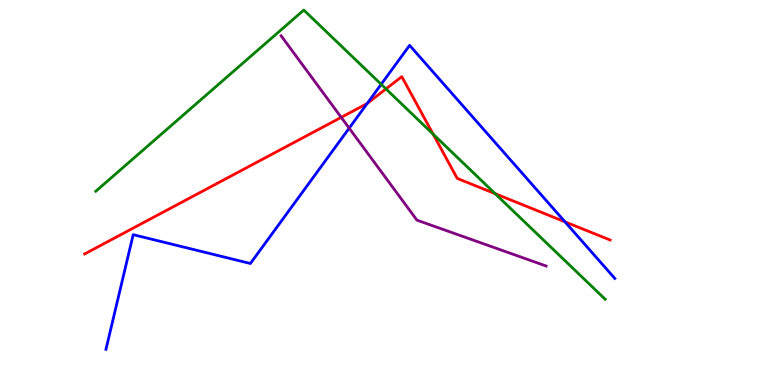[{'lines': ['blue', 'red'], 'intersections': [{'x': 4.74, 'y': 7.31}, {'x': 7.29, 'y': 4.24}]}, {'lines': ['green', 'red'], 'intersections': [{'x': 4.98, 'y': 7.69}, {'x': 5.59, 'y': 6.52}, {'x': 6.39, 'y': 4.97}]}, {'lines': ['purple', 'red'], 'intersections': [{'x': 4.4, 'y': 6.95}]}, {'lines': ['blue', 'green'], 'intersections': [{'x': 4.92, 'y': 7.81}]}, {'lines': ['blue', 'purple'], 'intersections': [{'x': 4.51, 'y': 6.67}]}, {'lines': ['green', 'purple'], 'intersections': []}]